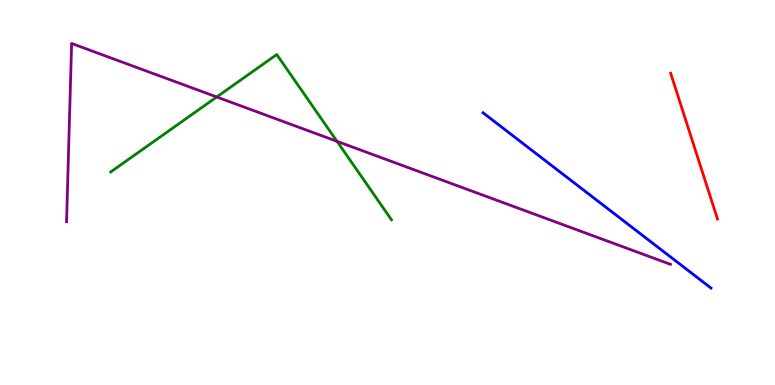[{'lines': ['blue', 'red'], 'intersections': []}, {'lines': ['green', 'red'], 'intersections': []}, {'lines': ['purple', 'red'], 'intersections': []}, {'lines': ['blue', 'green'], 'intersections': []}, {'lines': ['blue', 'purple'], 'intersections': []}, {'lines': ['green', 'purple'], 'intersections': [{'x': 2.8, 'y': 7.48}, {'x': 4.35, 'y': 6.33}]}]